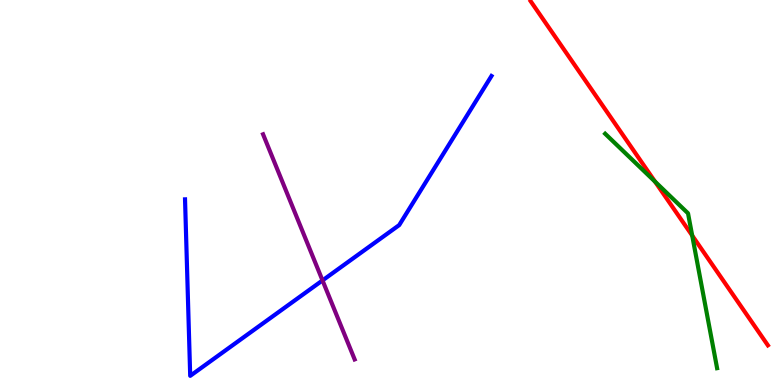[{'lines': ['blue', 'red'], 'intersections': []}, {'lines': ['green', 'red'], 'intersections': [{'x': 8.45, 'y': 5.28}, {'x': 8.93, 'y': 3.88}]}, {'lines': ['purple', 'red'], 'intersections': []}, {'lines': ['blue', 'green'], 'intersections': []}, {'lines': ['blue', 'purple'], 'intersections': [{'x': 4.16, 'y': 2.72}]}, {'lines': ['green', 'purple'], 'intersections': []}]